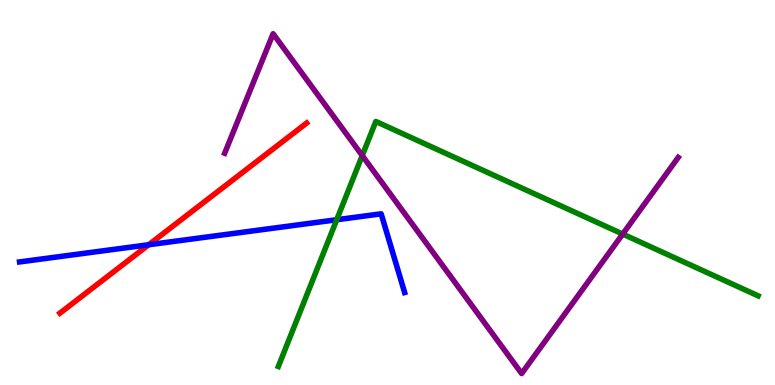[{'lines': ['blue', 'red'], 'intersections': [{'x': 1.92, 'y': 3.64}]}, {'lines': ['green', 'red'], 'intersections': []}, {'lines': ['purple', 'red'], 'intersections': []}, {'lines': ['blue', 'green'], 'intersections': [{'x': 4.34, 'y': 4.29}]}, {'lines': ['blue', 'purple'], 'intersections': []}, {'lines': ['green', 'purple'], 'intersections': [{'x': 4.67, 'y': 5.96}, {'x': 8.03, 'y': 3.92}]}]